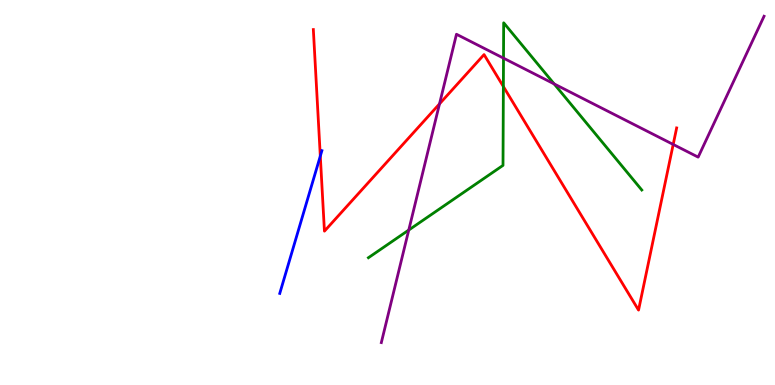[{'lines': ['blue', 'red'], 'intersections': [{'x': 4.13, 'y': 5.95}]}, {'lines': ['green', 'red'], 'intersections': [{'x': 6.5, 'y': 7.75}]}, {'lines': ['purple', 'red'], 'intersections': [{'x': 5.67, 'y': 7.3}, {'x': 8.69, 'y': 6.25}]}, {'lines': ['blue', 'green'], 'intersections': []}, {'lines': ['blue', 'purple'], 'intersections': []}, {'lines': ['green', 'purple'], 'intersections': [{'x': 5.27, 'y': 4.02}, {'x': 6.5, 'y': 8.49}, {'x': 7.15, 'y': 7.82}]}]